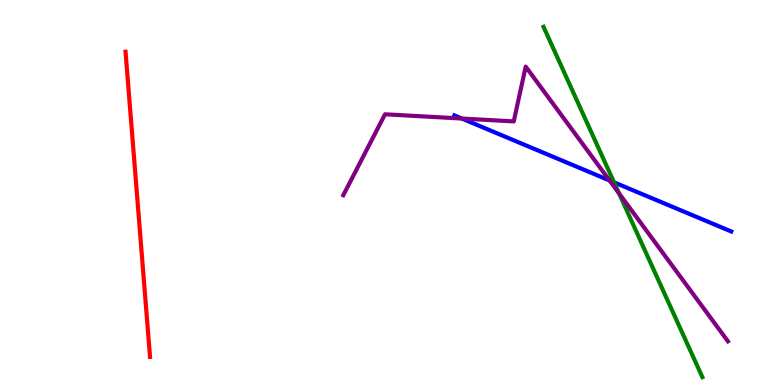[{'lines': ['blue', 'red'], 'intersections': []}, {'lines': ['green', 'red'], 'intersections': []}, {'lines': ['purple', 'red'], 'intersections': []}, {'lines': ['blue', 'green'], 'intersections': [{'x': 7.92, 'y': 5.26}]}, {'lines': ['blue', 'purple'], 'intersections': [{'x': 5.96, 'y': 6.92}, {'x': 7.86, 'y': 5.31}]}, {'lines': ['green', 'purple'], 'intersections': [{'x': 7.99, 'y': 4.97}]}]